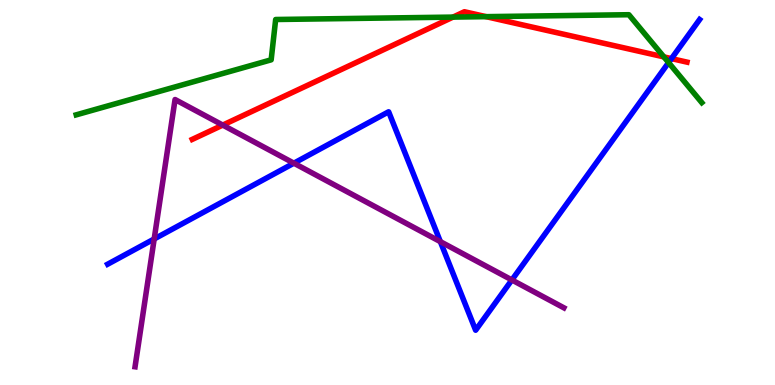[{'lines': ['blue', 'red'], 'intersections': [{'x': 8.66, 'y': 8.48}]}, {'lines': ['green', 'red'], 'intersections': [{'x': 5.85, 'y': 9.56}, {'x': 6.27, 'y': 9.57}, {'x': 8.57, 'y': 8.52}]}, {'lines': ['purple', 'red'], 'intersections': [{'x': 2.87, 'y': 6.75}]}, {'lines': ['blue', 'green'], 'intersections': [{'x': 8.63, 'y': 8.37}]}, {'lines': ['blue', 'purple'], 'intersections': [{'x': 1.99, 'y': 3.79}, {'x': 3.79, 'y': 5.76}, {'x': 5.68, 'y': 3.72}, {'x': 6.6, 'y': 2.73}]}, {'lines': ['green', 'purple'], 'intersections': []}]